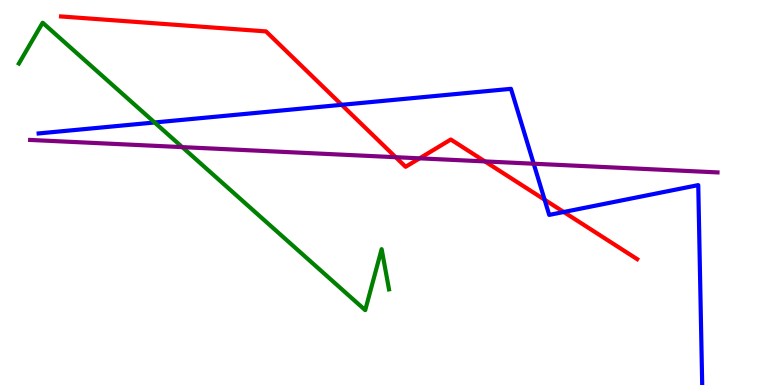[{'lines': ['blue', 'red'], 'intersections': [{'x': 4.41, 'y': 7.28}, {'x': 7.03, 'y': 4.81}, {'x': 7.27, 'y': 4.49}]}, {'lines': ['green', 'red'], 'intersections': []}, {'lines': ['purple', 'red'], 'intersections': [{'x': 5.11, 'y': 5.92}, {'x': 5.41, 'y': 5.89}, {'x': 6.26, 'y': 5.81}]}, {'lines': ['blue', 'green'], 'intersections': [{'x': 1.99, 'y': 6.82}]}, {'lines': ['blue', 'purple'], 'intersections': [{'x': 6.89, 'y': 5.75}]}, {'lines': ['green', 'purple'], 'intersections': [{'x': 2.35, 'y': 6.18}]}]